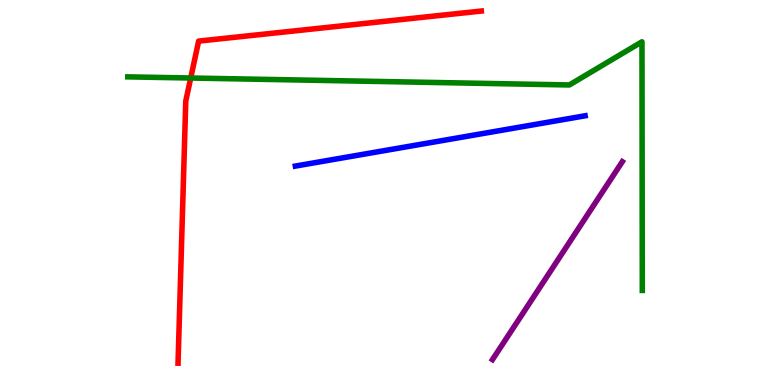[{'lines': ['blue', 'red'], 'intersections': []}, {'lines': ['green', 'red'], 'intersections': [{'x': 2.46, 'y': 7.97}]}, {'lines': ['purple', 'red'], 'intersections': []}, {'lines': ['blue', 'green'], 'intersections': []}, {'lines': ['blue', 'purple'], 'intersections': []}, {'lines': ['green', 'purple'], 'intersections': []}]